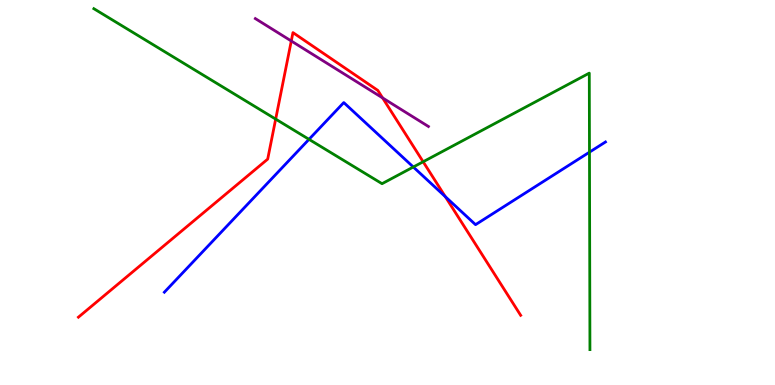[{'lines': ['blue', 'red'], 'intersections': [{'x': 5.75, 'y': 4.89}]}, {'lines': ['green', 'red'], 'intersections': [{'x': 3.56, 'y': 6.91}, {'x': 5.46, 'y': 5.8}]}, {'lines': ['purple', 'red'], 'intersections': [{'x': 3.76, 'y': 8.94}, {'x': 4.94, 'y': 7.46}]}, {'lines': ['blue', 'green'], 'intersections': [{'x': 3.99, 'y': 6.38}, {'x': 5.33, 'y': 5.66}, {'x': 7.61, 'y': 6.05}]}, {'lines': ['blue', 'purple'], 'intersections': []}, {'lines': ['green', 'purple'], 'intersections': []}]